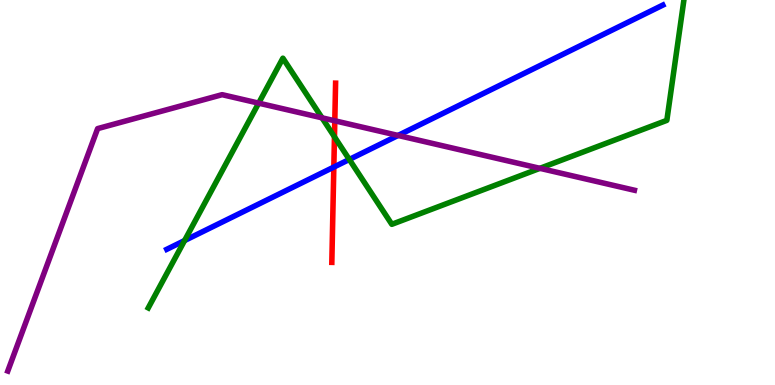[{'lines': ['blue', 'red'], 'intersections': [{'x': 4.31, 'y': 5.66}]}, {'lines': ['green', 'red'], 'intersections': [{'x': 4.32, 'y': 6.45}]}, {'lines': ['purple', 'red'], 'intersections': [{'x': 4.32, 'y': 6.86}]}, {'lines': ['blue', 'green'], 'intersections': [{'x': 2.38, 'y': 3.75}, {'x': 4.51, 'y': 5.86}]}, {'lines': ['blue', 'purple'], 'intersections': [{'x': 5.14, 'y': 6.48}]}, {'lines': ['green', 'purple'], 'intersections': [{'x': 3.34, 'y': 7.32}, {'x': 4.15, 'y': 6.94}, {'x': 6.97, 'y': 5.63}]}]